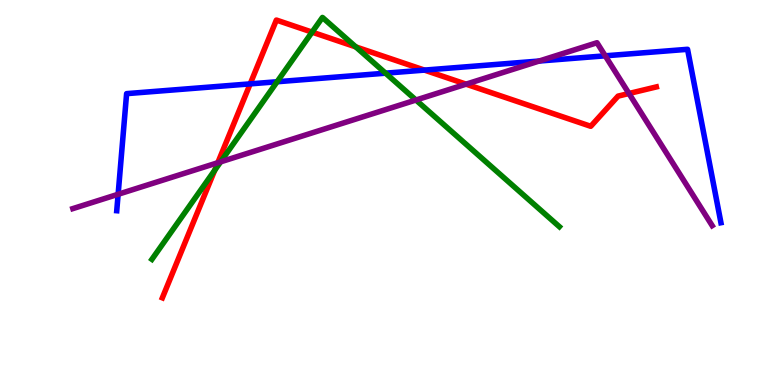[{'lines': ['blue', 'red'], 'intersections': [{'x': 3.23, 'y': 7.82}, {'x': 5.48, 'y': 8.18}]}, {'lines': ['green', 'red'], 'intersections': [{'x': 2.77, 'y': 5.58}, {'x': 4.03, 'y': 9.17}, {'x': 4.59, 'y': 8.78}]}, {'lines': ['purple', 'red'], 'intersections': [{'x': 2.81, 'y': 5.77}, {'x': 6.01, 'y': 7.81}, {'x': 8.12, 'y': 7.57}]}, {'lines': ['blue', 'green'], 'intersections': [{'x': 3.58, 'y': 7.88}, {'x': 4.97, 'y': 8.1}]}, {'lines': ['blue', 'purple'], 'intersections': [{'x': 1.52, 'y': 4.95}, {'x': 6.96, 'y': 8.41}, {'x': 7.81, 'y': 8.55}]}, {'lines': ['green', 'purple'], 'intersections': [{'x': 2.85, 'y': 5.8}, {'x': 5.37, 'y': 7.4}]}]